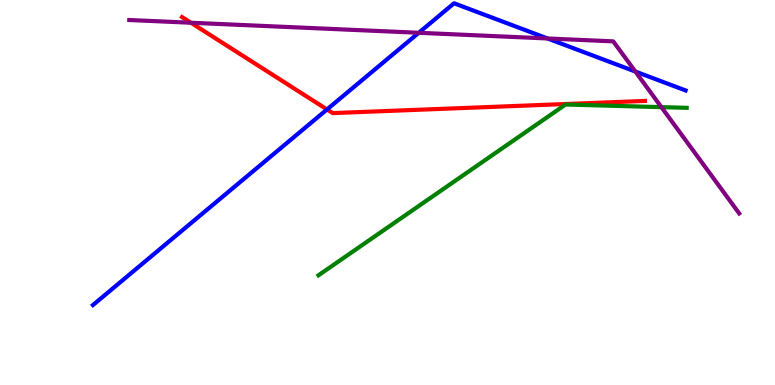[{'lines': ['blue', 'red'], 'intersections': [{'x': 4.22, 'y': 7.16}]}, {'lines': ['green', 'red'], 'intersections': []}, {'lines': ['purple', 'red'], 'intersections': [{'x': 2.46, 'y': 9.41}]}, {'lines': ['blue', 'green'], 'intersections': []}, {'lines': ['blue', 'purple'], 'intersections': [{'x': 5.4, 'y': 9.15}, {'x': 7.06, 'y': 9.0}, {'x': 8.2, 'y': 8.14}]}, {'lines': ['green', 'purple'], 'intersections': [{'x': 8.53, 'y': 7.22}]}]